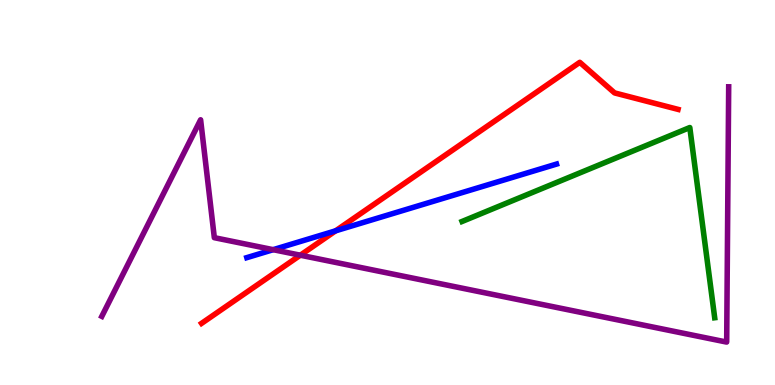[{'lines': ['blue', 'red'], 'intersections': [{'x': 4.33, 'y': 4.01}]}, {'lines': ['green', 'red'], 'intersections': []}, {'lines': ['purple', 'red'], 'intersections': [{'x': 3.88, 'y': 3.37}]}, {'lines': ['blue', 'green'], 'intersections': []}, {'lines': ['blue', 'purple'], 'intersections': [{'x': 3.52, 'y': 3.51}]}, {'lines': ['green', 'purple'], 'intersections': []}]